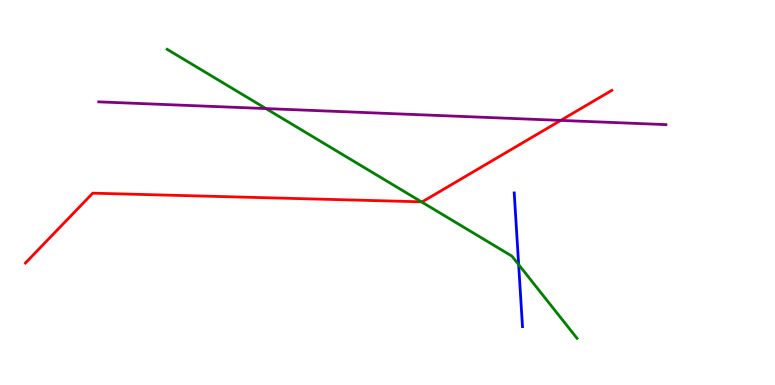[{'lines': ['blue', 'red'], 'intersections': []}, {'lines': ['green', 'red'], 'intersections': [{'x': 5.44, 'y': 4.76}]}, {'lines': ['purple', 'red'], 'intersections': [{'x': 7.24, 'y': 6.87}]}, {'lines': ['blue', 'green'], 'intersections': [{'x': 6.69, 'y': 3.13}]}, {'lines': ['blue', 'purple'], 'intersections': []}, {'lines': ['green', 'purple'], 'intersections': [{'x': 3.43, 'y': 7.18}]}]